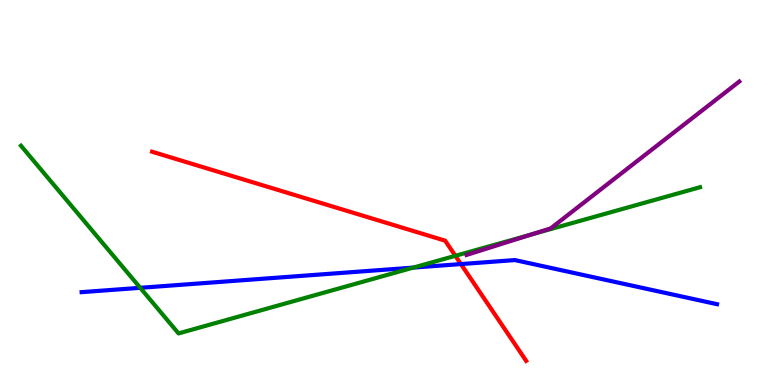[{'lines': ['blue', 'red'], 'intersections': [{'x': 5.95, 'y': 3.14}]}, {'lines': ['green', 'red'], 'intersections': [{'x': 5.88, 'y': 3.36}]}, {'lines': ['purple', 'red'], 'intersections': []}, {'lines': ['blue', 'green'], 'intersections': [{'x': 1.81, 'y': 2.52}, {'x': 5.33, 'y': 3.05}]}, {'lines': ['blue', 'purple'], 'intersections': []}, {'lines': ['green', 'purple'], 'intersections': [{'x': 6.85, 'y': 3.91}]}]